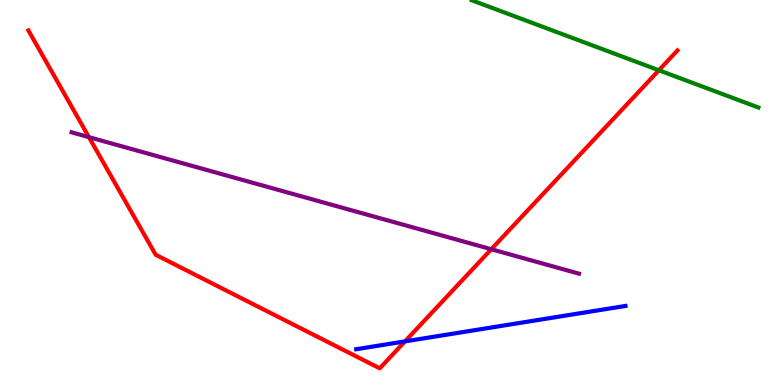[{'lines': ['blue', 'red'], 'intersections': [{'x': 5.23, 'y': 1.13}]}, {'lines': ['green', 'red'], 'intersections': [{'x': 8.5, 'y': 8.17}]}, {'lines': ['purple', 'red'], 'intersections': [{'x': 1.15, 'y': 6.44}, {'x': 6.34, 'y': 3.53}]}, {'lines': ['blue', 'green'], 'intersections': []}, {'lines': ['blue', 'purple'], 'intersections': []}, {'lines': ['green', 'purple'], 'intersections': []}]